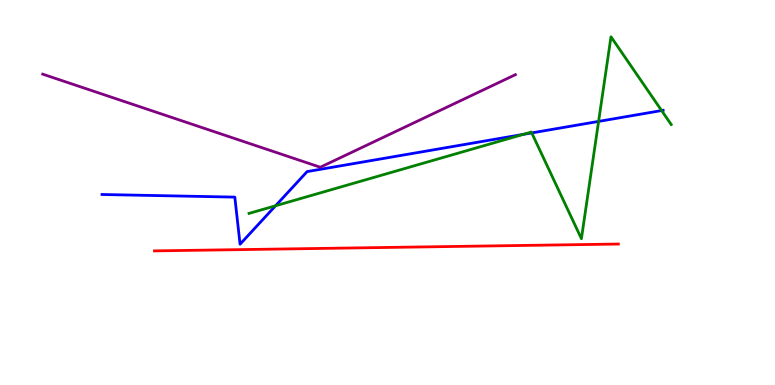[{'lines': ['blue', 'red'], 'intersections': []}, {'lines': ['green', 'red'], 'intersections': []}, {'lines': ['purple', 'red'], 'intersections': []}, {'lines': ['blue', 'green'], 'intersections': [{'x': 3.56, 'y': 4.66}, {'x': 6.75, 'y': 6.51}, {'x': 6.86, 'y': 6.55}, {'x': 7.72, 'y': 6.85}, {'x': 8.54, 'y': 7.13}]}, {'lines': ['blue', 'purple'], 'intersections': []}, {'lines': ['green', 'purple'], 'intersections': []}]